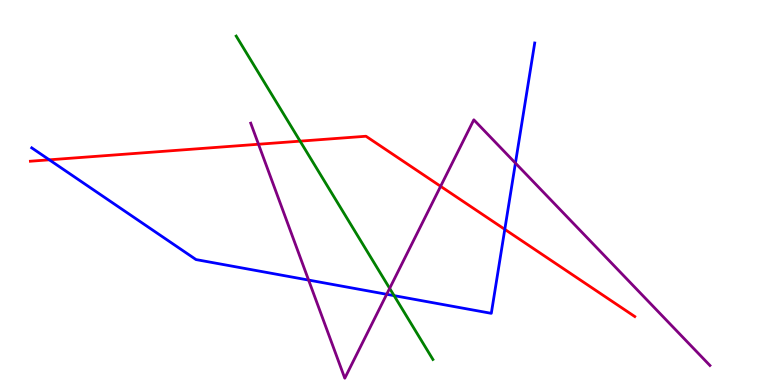[{'lines': ['blue', 'red'], 'intersections': [{'x': 0.636, 'y': 5.85}, {'x': 6.51, 'y': 4.04}]}, {'lines': ['green', 'red'], 'intersections': [{'x': 3.87, 'y': 6.33}]}, {'lines': ['purple', 'red'], 'intersections': [{'x': 3.34, 'y': 6.25}, {'x': 5.69, 'y': 5.16}]}, {'lines': ['blue', 'green'], 'intersections': [{'x': 5.08, 'y': 2.32}]}, {'lines': ['blue', 'purple'], 'intersections': [{'x': 3.98, 'y': 2.73}, {'x': 4.99, 'y': 2.36}, {'x': 6.65, 'y': 5.76}]}, {'lines': ['green', 'purple'], 'intersections': [{'x': 5.03, 'y': 2.51}]}]